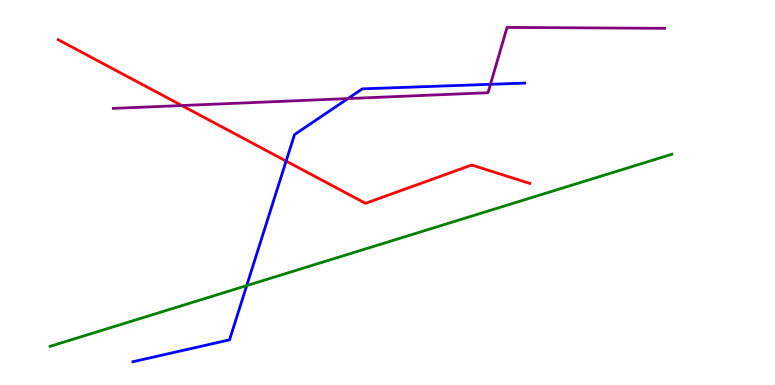[{'lines': ['blue', 'red'], 'intersections': [{'x': 3.69, 'y': 5.82}]}, {'lines': ['green', 'red'], 'intersections': []}, {'lines': ['purple', 'red'], 'intersections': [{'x': 2.35, 'y': 7.26}]}, {'lines': ['blue', 'green'], 'intersections': [{'x': 3.18, 'y': 2.58}]}, {'lines': ['blue', 'purple'], 'intersections': [{'x': 4.49, 'y': 7.44}, {'x': 6.33, 'y': 7.81}]}, {'lines': ['green', 'purple'], 'intersections': []}]